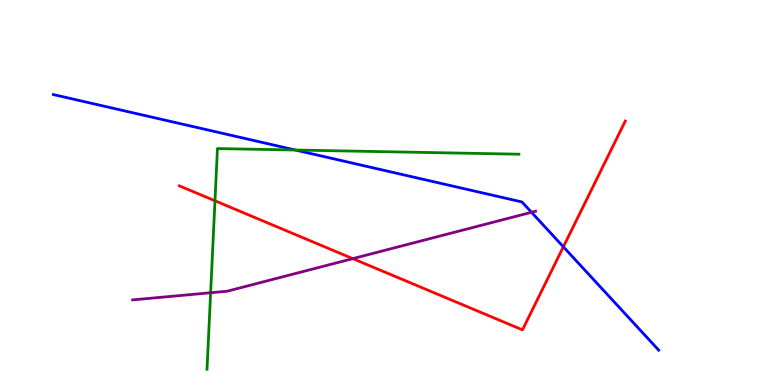[{'lines': ['blue', 'red'], 'intersections': [{'x': 7.27, 'y': 3.59}]}, {'lines': ['green', 'red'], 'intersections': [{'x': 2.77, 'y': 4.78}]}, {'lines': ['purple', 'red'], 'intersections': [{'x': 4.55, 'y': 3.28}]}, {'lines': ['blue', 'green'], 'intersections': [{'x': 3.81, 'y': 6.1}]}, {'lines': ['blue', 'purple'], 'intersections': [{'x': 6.86, 'y': 4.49}]}, {'lines': ['green', 'purple'], 'intersections': [{'x': 2.72, 'y': 2.4}]}]